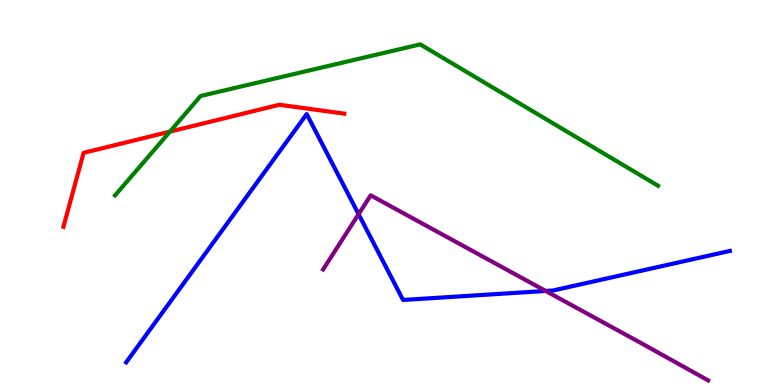[{'lines': ['blue', 'red'], 'intersections': []}, {'lines': ['green', 'red'], 'intersections': [{'x': 2.19, 'y': 6.58}]}, {'lines': ['purple', 'red'], 'intersections': []}, {'lines': ['blue', 'green'], 'intersections': []}, {'lines': ['blue', 'purple'], 'intersections': [{'x': 4.63, 'y': 4.44}, {'x': 7.04, 'y': 2.44}]}, {'lines': ['green', 'purple'], 'intersections': []}]